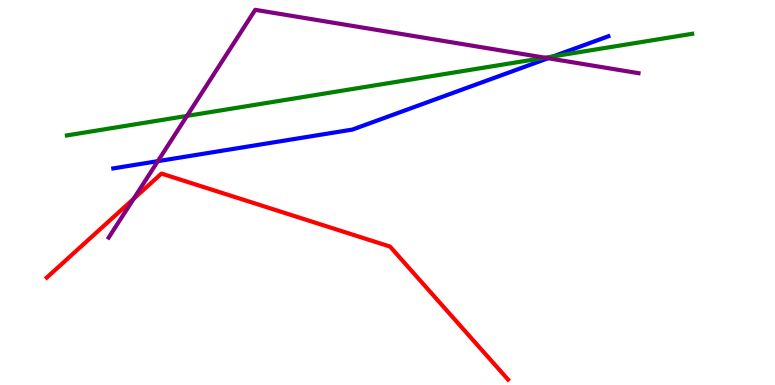[{'lines': ['blue', 'red'], 'intersections': []}, {'lines': ['green', 'red'], 'intersections': []}, {'lines': ['purple', 'red'], 'intersections': [{'x': 1.72, 'y': 4.83}]}, {'lines': ['blue', 'green'], 'intersections': [{'x': 7.14, 'y': 8.54}]}, {'lines': ['blue', 'purple'], 'intersections': [{'x': 2.04, 'y': 5.81}, {'x': 7.07, 'y': 8.49}]}, {'lines': ['green', 'purple'], 'intersections': [{'x': 2.41, 'y': 6.99}, {'x': 7.03, 'y': 8.5}]}]